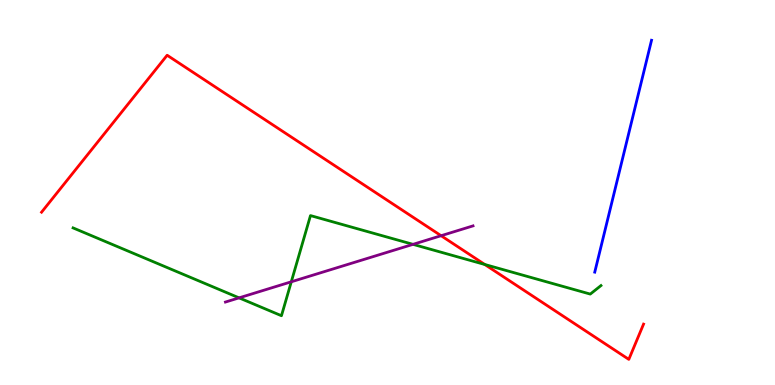[{'lines': ['blue', 'red'], 'intersections': []}, {'lines': ['green', 'red'], 'intersections': [{'x': 6.26, 'y': 3.13}]}, {'lines': ['purple', 'red'], 'intersections': [{'x': 5.69, 'y': 3.88}]}, {'lines': ['blue', 'green'], 'intersections': []}, {'lines': ['blue', 'purple'], 'intersections': []}, {'lines': ['green', 'purple'], 'intersections': [{'x': 3.08, 'y': 2.26}, {'x': 3.76, 'y': 2.68}, {'x': 5.33, 'y': 3.65}]}]